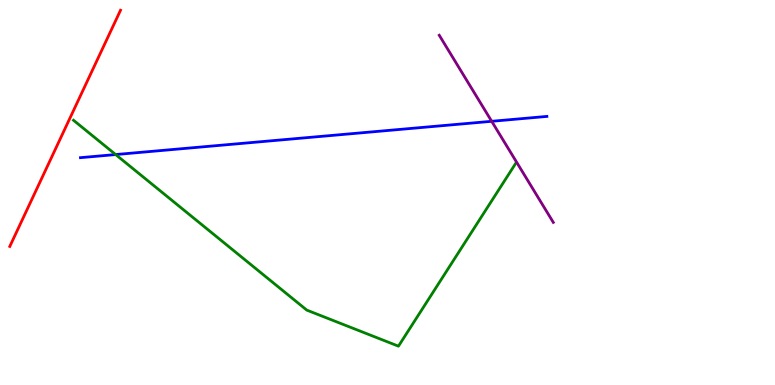[{'lines': ['blue', 'red'], 'intersections': []}, {'lines': ['green', 'red'], 'intersections': []}, {'lines': ['purple', 'red'], 'intersections': []}, {'lines': ['blue', 'green'], 'intersections': [{'x': 1.49, 'y': 5.99}]}, {'lines': ['blue', 'purple'], 'intersections': [{'x': 6.34, 'y': 6.85}]}, {'lines': ['green', 'purple'], 'intersections': []}]